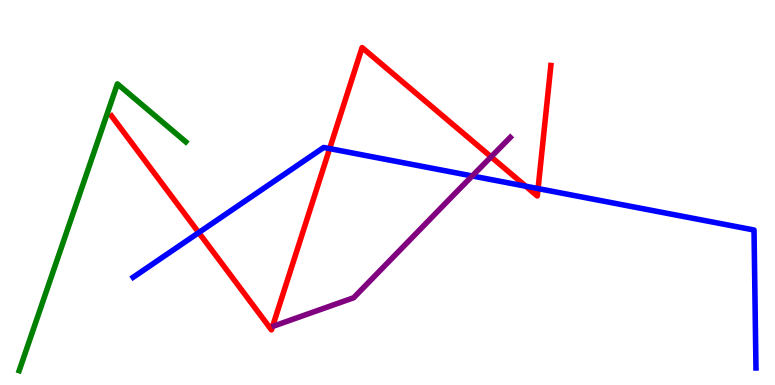[{'lines': ['blue', 'red'], 'intersections': [{'x': 2.56, 'y': 3.96}, {'x': 4.25, 'y': 6.14}, {'x': 6.78, 'y': 5.16}, {'x': 6.94, 'y': 5.1}]}, {'lines': ['green', 'red'], 'intersections': []}, {'lines': ['purple', 'red'], 'intersections': [{'x': 6.34, 'y': 5.93}]}, {'lines': ['blue', 'green'], 'intersections': []}, {'lines': ['blue', 'purple'], 'intersections': [{'x': 6.09, 'y': 5.43}]}, {'lines': ['green', 'purple'], 'intersections': []}]